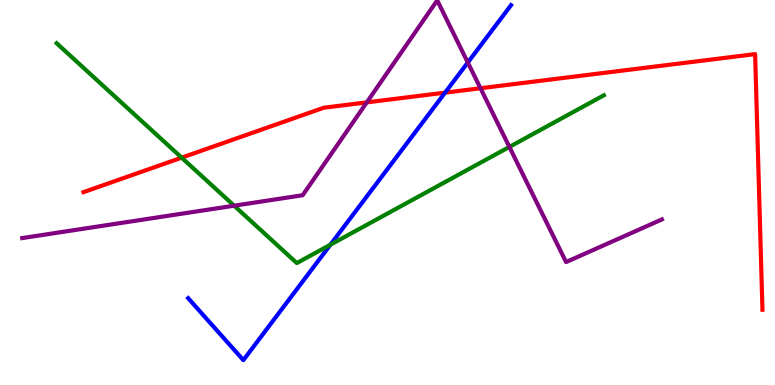[{'lines': ['blue', 'red'], 'intersections': [{'x': 5.74, 'y': 7.59}]}, {'lines': ['green', 'red'], 'intersections': [{'x': 2.34, 'y': 5.9}]}, {'lines': ['purple', 'red'], 'intersections': [{'x': 4.73, 'y': 7.34}, {'x': 6.2, 'y': 7.71}]}, {'lines': ['blue', 'green'], 'intersections': [{'x': 4.26, 'y': 3.64}]}, {'lines': ['blue', 'purple'], 'intersections': [{'x': 6.04, 'y': 8.38}]}, {'lines': ['green', 'purple'], 'intersections': [{'x': 3.02, 'y': 4.66}, {'x': 6.57, 'y': 6.18}]}]